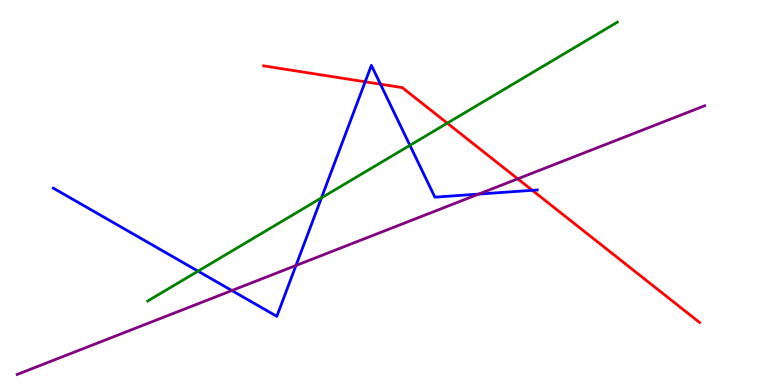[{'lines': ['blue', 'red'], 'intersections': [{'x': 4.71, 'y': 7.88}, {'x': 4.91, 'y': 7.81}, {'x': 6.87, 'y': 5.06}]}, {'lines': ['green', 'red'], 'intersections': [{'x': 5.77, 'y': 6.8}]}, {'lines': ['purple', 'red'], 'intersections': [{'x': 6.68, 'y': 5.36}]}, {'lines': ['blue', 'green'], 'intersections': [{'x': 2.56, 'y': 2.96}, {'x': 4.15, 'y': 4.86}, {'x': 5.29, 'y': 6.23}]}, {'lines': ['blue', 'purple'], 'intersections': [{'x': 2.99, 'y': 2.45}, {'x': 3.82, 'y': 3.1}, {'x': 6.18, 'y': 4.96}]}, {'lines': ['green', 'purple'], 'intersections': []}]